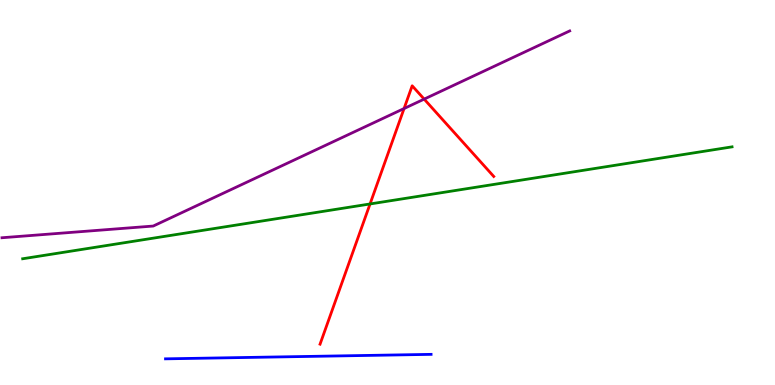[{'lines': ['blue', 'red'], 'intersections': []}, {'lines': ['green', 'red'], 'intersections': [{'x': 4.77, 'y': 4.7}]}, {'lines': ['purple', 'red'], 'intersections': [{'x': 5.21, 'y': 7.18}, {'x': 5.47, 'y': 7.43}]}, {'lines': ['blue', 'green'], 'intersections': []}, {'lines': ['blue', 'purple'], 'intersections': []}, {'lines': ['green', 'purple'], 'intersections': []}]